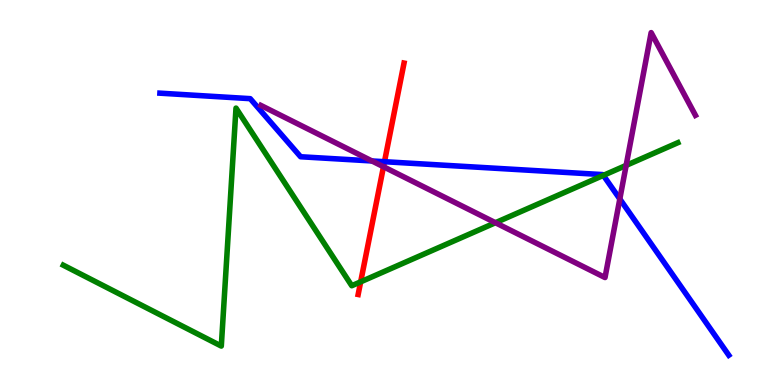[{'lines': ['blue', 'red'], 'intersections': [{'x': 4.96, 'y': 5.8}]}, {'lines': ['green', 'red'], 'intersections': [{'x': 4.65, 'y': 2.68}]}, {'lines': ['purple', 'red'], 'intersections': [{'x': 4.95, 'y': 5.67}]}, {'lines': ['blue', 'green'], 'intersections': [{'x': 7.79, 'y': 5.44}]}, {'lines': ['blue', 'purple'], 'intersections': [{'x': 4.8, 'y': 5.82}, {'x': 8.0, 'y': 4.83}]}, {'lines': ['green', 'purple'], 'intersections': [{'x': 6.39, 'y': 4.22}, {'x': 8.08, 'y': 5.7}]}]